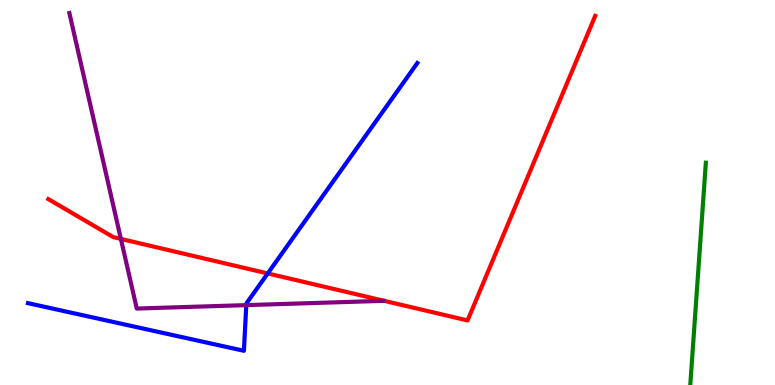[{'lines': ['blue', 'red'], 'intersections': [{'x': 3.45, 'y': 2.9}]}, {'lines': ['green', 'red'], 'intersections': []}, {'lines': ['purple', 'red'], 'intersections': [{'x': 1.56, 'y': 3.79}]}, {'lines': ['blue', 'green'], 'intersections': []}, {'lines': ['blue', 'purple'], 'intersections': [{'x': 3.18, 'y': 2.07}]}, {'lines': ['green', 'purple'], 'intersections': []}]